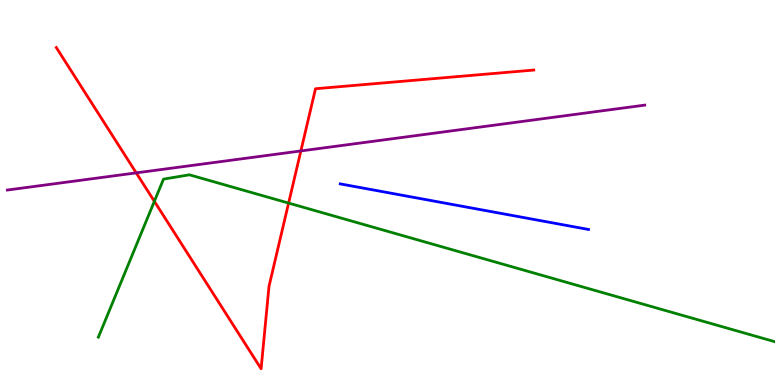[{'lines': ['blue', 'red'], 'intersections': []}, {'lines': ['green', 'red'], 'intersections': [{'x': 1.99, 'y': 4.77}, {'x': 3.72, 'y': 4.73}]}, {'lines': ['purple', 'red'], 'intersections': [{'x': 1.76, 'y': 5.51}, {'x': 3.88, 'y': 6.08}]}, {'lines': ['blue', 'green'], 'intersections': []}, {'lines': ['blue', 'purple'], 'intersections': []}, {'lines': ['green', 'purple'], 'intersections': []}]